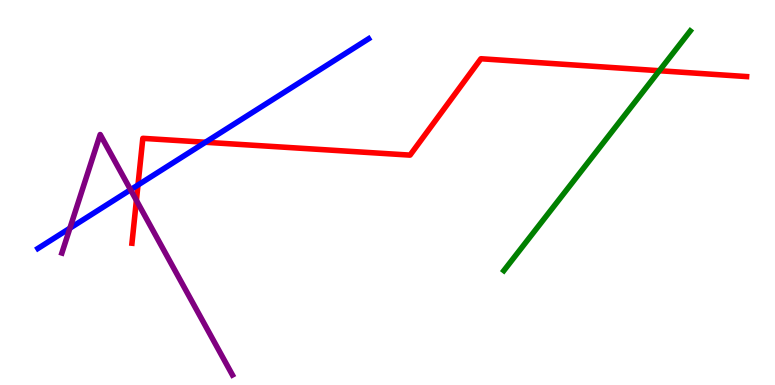[{'lines': ['blue', 'red'], 'intersections': [{'x': 1.78, 'y': 5.19}, {'x': 2.65, 'y': 6.3}]}, {'lines': ['green', 'red'], 'intersections': [{'x': 8.51, 'y': 8.16}]}, {'lines': ['purple', 'red'], 'intersections': [{'x': 1.76, 'y': 4.8}]}, {'lines': ['blue', 'green'], 'intersections': []}, {'lines': ['blue', 'purple'], 'intersections': [{'x': 0.902, 'y': 4.07}, {'x': 1.68, 'y': 5.07}]}, {'lines': ['green', 'purple'], 'intersections': []}]